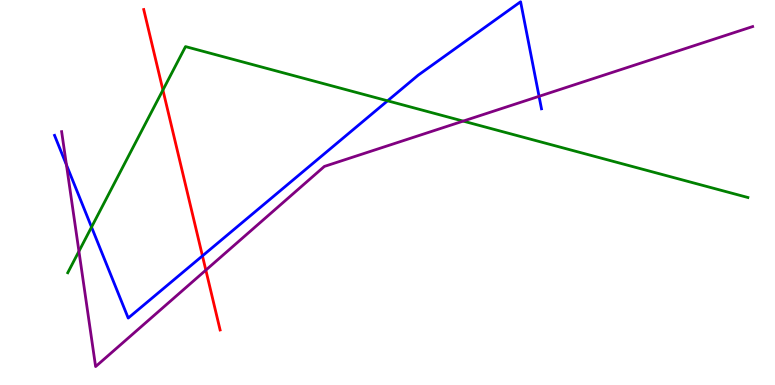[{'lines': ['blue', 'red'], 'intersections': [{'x': 2.61, 'y': 3.35}]}, {'lines': ['green', 'red'], 'intersections': [{'x': 2.1, 'y': 7.66}]}, {'lines': ['purple', 'red'], 'intersections': [{'x': 2.66, 'y': 2.98}]}, {'lines': ['blue', 'green'], 'intersections': [{'x': 1.18, 'y': 4.1}, {'x': 5.0, 'y': 7.38}]}, {'lines': ['blue', 'purple'], 'intersections': [{'x': 0.857, 'y': 5.72}, {'x': 6.96, 'y': 7.5}]}, {'lines': ['green', 'purple'], 'intersections': [{'x': 1.02, 'y': 3.47}, {'x': 5.98, 'y': 6.85}]}]